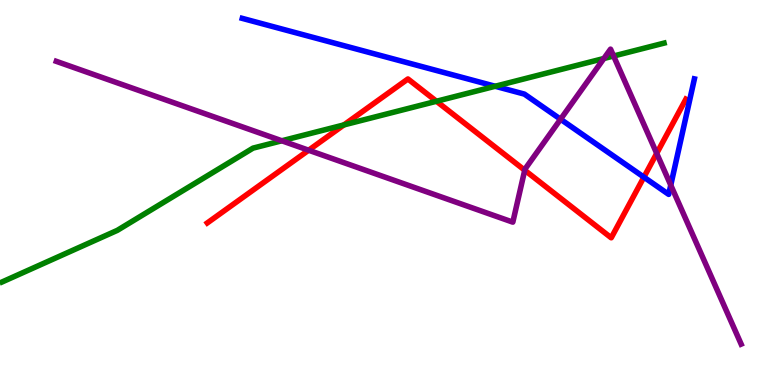[{'lines': ['blue', 'red'], 'intersections': [{'x': 8.31, 'y': 5.4}]}, {'lines': ['green', 'red'], 'intersections': [{'x': 4.44, 'y': 6.76}, {'x': 5.63, 'y': 7.37}]}, {'lines': ['purple', 'red'], 'intersections': [{'x': 3.98, 'y': 6.1}, {'x': 6.77, 'y': 5.58}, {'x': 8.47, 'y': 6.02}]}, {'lines': ['blue', 'green'], 'intersections': [{'x': 6.39, 'y': 7.76}]}, {'lines': ['blue', 'purple'], 'intersections': [{'x': 7.23, 'y': 6.9}, {'x': 8.66, 'y': 5.19}]}, {'lines': ['green', 'purple'], 'intersections': [{'x': 3.64, 'y': 6.34}, {'x': 7.79, 'y': 8.48}, {'x': 7.92, 'y': 8.55}]}]